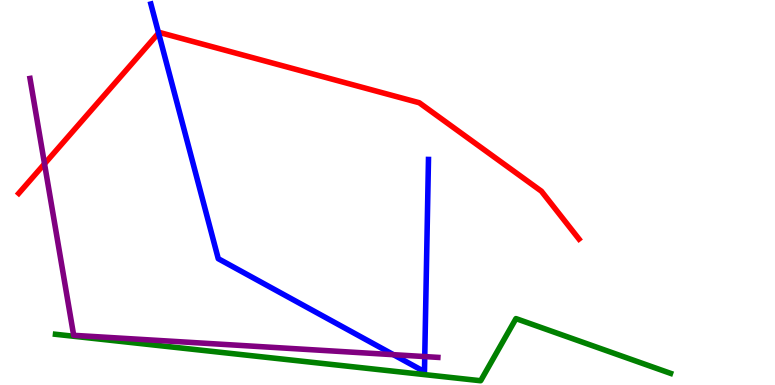[{'lines': ['blue', 'red'], 'intersections': [{'x': 2.05, 'y': 9.14}]}, {'lines': ['green', 'red'], 'intersections': []}, {'lines': ['purple', 'red'], 'intersections': [{'x': 0.574, 'y': 5.75}]}, {'lines': ['blue', 'green'], 'intersections': []}, {'lines': ['blue', 'purple'], 'intersections': [{'x': 5.08, 'y': 0.787}, {'x': 5.48, 'y': 0.738}]}, {'lines': ['green', 'purple'], 'intersections': []}]